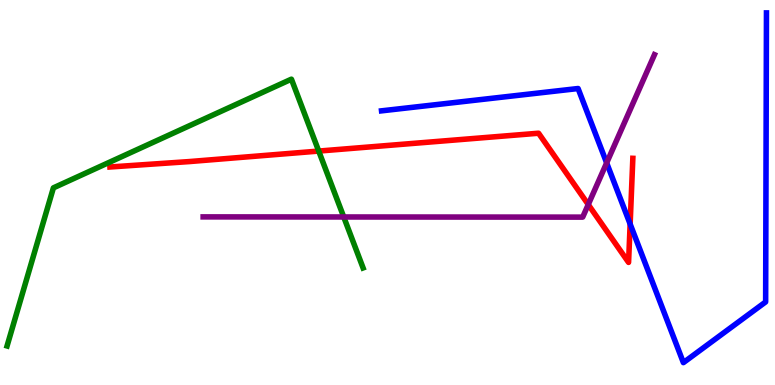[{'lines': ['blue', 'red'], 'intersections': [{'x': 8.13, 'y': 4.18}]}, {'lines': ['green', 'red'], 'intersections': [{'x': 4.11, 'y': 6.08}]}, {'lines': ['purple', 'red'], 'intersections': [{'x': 7.59, 'y': 4.69}]}, {'lines': ['blue', 'green'], 'intersections': []}, {'lines': ['blue', 'purple'], 'intersections': [{'x': 7.83, 'y': 5.77}]}, {'lines': ['green', 'purple'], 'intersections': [{'x': 4.44, 'y': 4.36}]}]